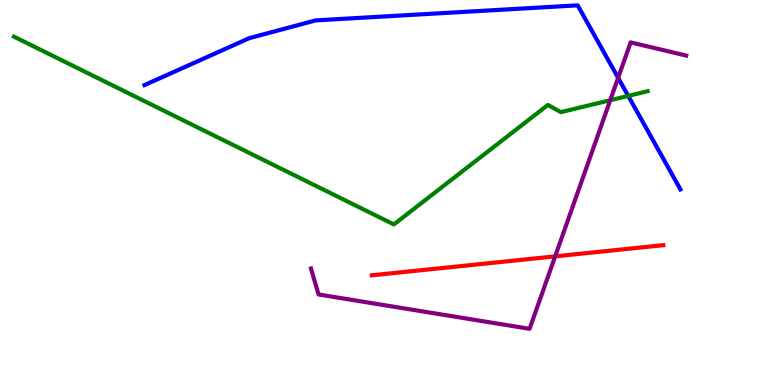[{'lines': ['blue', 'red'], 'intersections': []}, {'lines': ['green', 'red'], 'intersections': []}, {'lines': ['purple', 'red'], 'intersections': [{'x': 7.16, 'y': 3.34}]}, {'lines': ['blue', 'green'], 'intersections': [{'x': 8.11, 'y': 7.51}]}, {'lines': ['blue', 'purple'], 'intersections': [{'x': 7.98, 'y': 7.98}]}, {'lines': ['green', 'purple'], 'intersections': [{'x': 7.87, 'y': 7.4}]}]